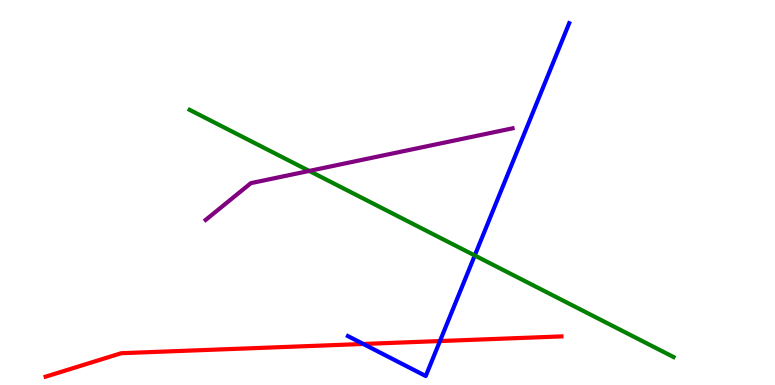[{'lines': ['blue', 'red'], 'intersections': [{'x': 4.69, 'y': 1.07}, {'x': 5.68, 'y': 1.14}]}, {'lines': ['green', 'red'], 'intersections': []}, {'lines': ['purple', 'red'], 'intersections': []}, {'lines': ['blue', 'green'], 'intersections': [{'x': 6.13, 'y': 3.36}]}, {'lines': ['blue', 'purple'], 'intersections': []}, {'lines': ['green', 'purple'], 'intersections': [{'x': 3.99, 'y': 5.56}]}]